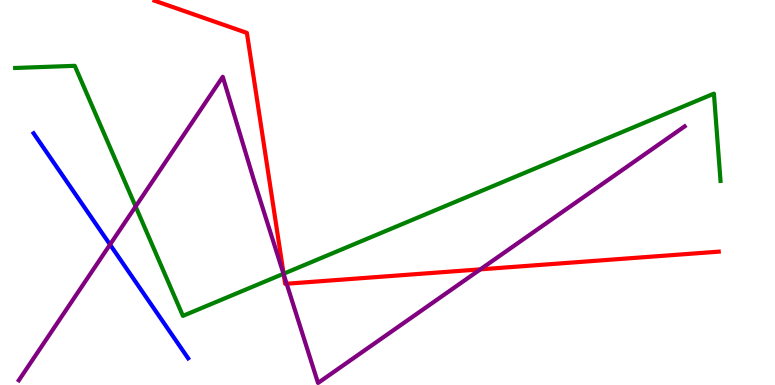[{'lines': ['blue', 'red'], 'intersections': []}, {'lines': ['green', 'red'], 'intersections': [{'x': 3.66, 'y': 2.89}]}, {'lines': ['purple', 'red'], 'intersections': [{'x': 3.66, 'y': 2.87}, {'x': 3.7, 'y': 2.63}, {'x': 6.2, 'y': 3.0}]}, {'lines': ['blue', 'green'], 'intersections': []}, {'lines': ['blue', 'purple'], 'intersections': [{'x': 1.42, 'y': 3.65}]}, {'lines': ['green', 'purple'], 'intersections': [{'x': 1.75, 'y': 4.64}, {'x': 3.66, 'y': 2.89}]}]